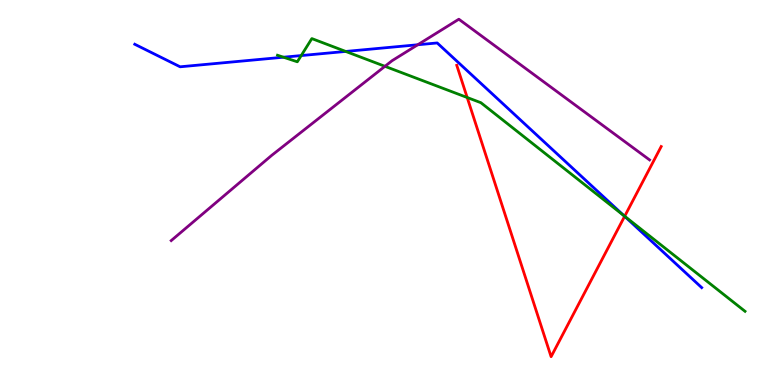[{'lines': ['blue', 'red'], 'intersections': [{'x': 8.06, 'y': 4.38}]}, {'lines': ['green', 'red'], 'intersections': [{'x': 6.03, 'y': 7.47}, {'x': 8.06, 'y': 4.38}]}, {'lines': ['purple', 'red'], 'intersections': []}, {'lines': ['blue', 'green'], 'intersections': [{'x': 3.66, 'y': 8.51}, {'x': 3.89, 'y': 8.56}, {'x': 4.46, 'y': 8.66}, {'x': 8.05, 'y': 4.4}]}, {'lines': ['blue', 'purple'], 'intersections': [{'x': 5.39, 'y': 8.84}]}, {'lines': ['green', 'purple'], 'intersections': [{'x': 4.97, 'y': 8.28}]}]